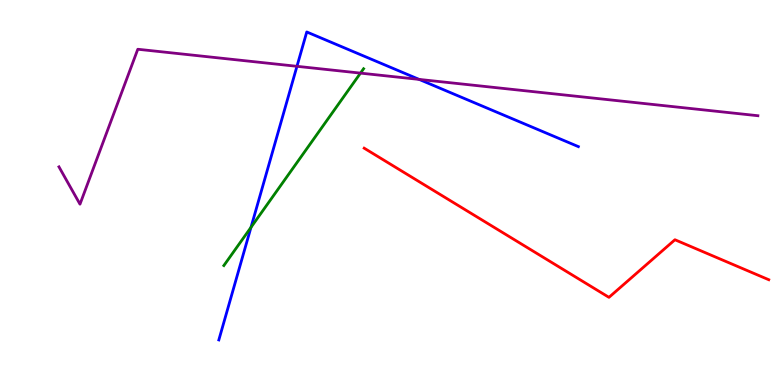[{'lines': ['blue', 'red'], 'intersections': []}, {'lines': ['green', 'red'], 'intersections': []}, {'lines': ['purple', 'red'], 'intersections': []}, {'lines': ['blue', 'green'], 'intersections': [{'x': 3.24, 'y': 4.1}]}, {'lines': ['blue', 'purple'], 'intersections': [{'x': 3.83, 'y': 8.28}, {'x': 5.41, 'y': 7.94}]}, {'lines': ['green', 'purple'], 'intersections': [{'x': 4.65, 'y': 8.1}]}]